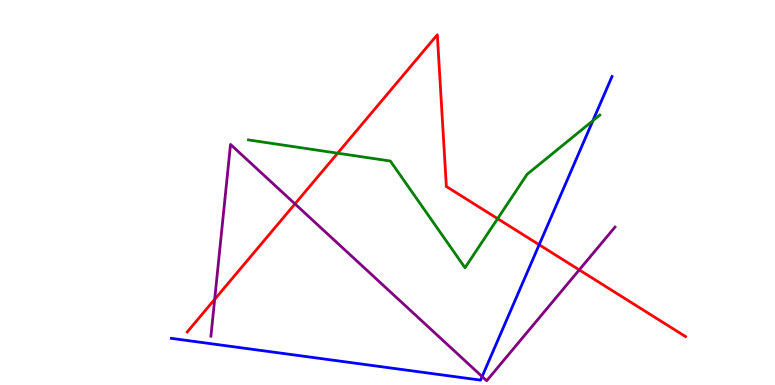[{'lines': ['blue', 'red'], 'intersections': [{'x': 6.96, 'y': 3.64}]}, {'lines': ['green', 'red'], 'intersections': [{'x': 4.36, 'y': 6.02}, {'x': 6.42, 'y': 4.32}]}, {'lines': ['purple', 'red'], 'intersections': [{'x': 2.77, 'y': 2.23}, {'x': 3.81, 'y': 4.7}, {'x': 7.47, 'y': 2.99}]}, {'lines': ['blue', 'green'], 'intersections': [{'x': 7.65, 'y': 6.86}]}, {'lines': ['blue', 'purple'], 'intersections': [{'x': 6.22, 'y': 0.22}]}, {'lines': ['green', 'purple'], 'intersections': []}]